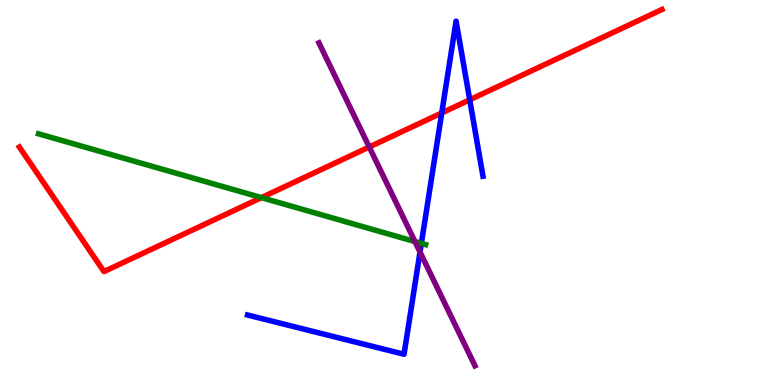[{'lines': ['blue', 'red'], 'intersections': [{'x': 5.7, 'y': 7.07}, {'x': 6.06, 'y': 7.41}]}, {'lines': ['green', 'red'], 'intersections': [{'x': 3.37, 'y': 4.87}]}, {'lines': ['purple', 'red'], 'intersections': [{'x': 4.76, 'y': 6.18}]}, {'lines': ['blue', 'green'], 'intersections': [{'x': 5.44, 'y': 3.68}]}, {'lines': ['blue', 'purple'], 'intersections': [{'x': 5.42, 'y': 3.45}]}, {'lines': ['green', 'purple'], 'intersections': [{'x': 5.35, 'y': 3.73}]}]